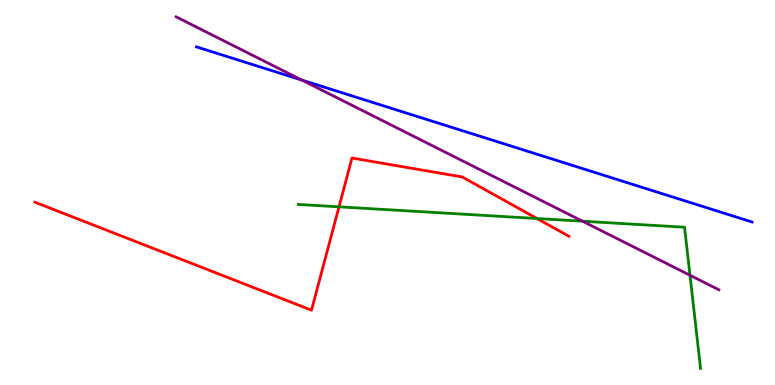[{'lines': ['blue', 'red'], 'intersections': []}, {'lines': ['green', 'red'], 'intersections': [{'x': 4.37, 'y': 4.63}, {'x': 6.93, 'y': 4.32}]}, {'lines': ['purple', 'red'], 'intersections': []}, {'lines': ['blue', 'green'], 'intersections': []}, {'lines': ['blue', 'purple'], 'intersections': [{'x': 3.9, 'y': 7.92}]}, {'lines': ['green', 'purple'], 'intersections': [{'x': 7.52, 'y': 4.25}, {'x': 8.9, 'y': 2.85}]}]